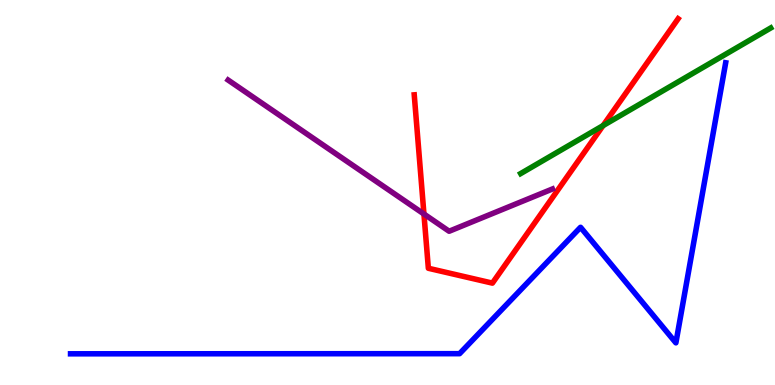[{'lines': ['blue', 'red'], 'intersections': []}, {'lines': ['green', 'red'], 'intersections': [{'x': 7.78, 'y': 6.74}]}, {'lines': ['purple', 'red'], 'intersections': [{'x': 5.47, 'y': 4.44}]}, {'lines': ['blue', 'green'], 'intersections': []}, {'lines': ['blue', 'purple'], 'intersections': []}, {'lines': ['green', 'purple'], 'intersections': []}]